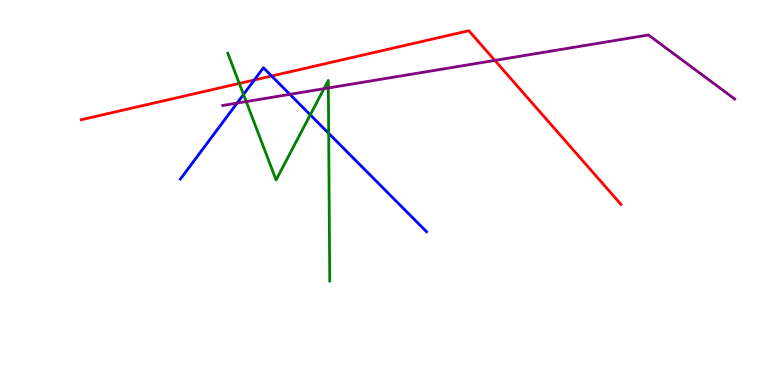[{'lines': ['blue', 'red'], 'intersections': [{'x': 3.28, 'y': 7.92}, {'x': 3.5, 'y': 8.03}]}, {'lines': ['green', 'red'], 'intersections': [{'x': 3.09, 'y': 7.83}]}, {'lines': ['purple', 'red'], 'intersections': [{'x': 6.39, 'y': 8.43}]}, {'lines': ['blue', 'green'], 'intersections': [{'x': 3.14, 'y': 7.55}, {'x': 4.0, 'y': 7.02}, {'x': 4.24, 'y': 6.54}]}, {'lines': ['blue', 'purple'], 'intersections': [{'x': 3.06, 'y': 7.32}, {'x': 3.74, 'y': 7.55}]}, {'lines': ['green', 'purple'], 'intersections': [{'x': 3.18, 'y': 7.36}, {'x': 4.18, 'y': 7.7}, {'x': 4.24, 'y': 7.71}]}]